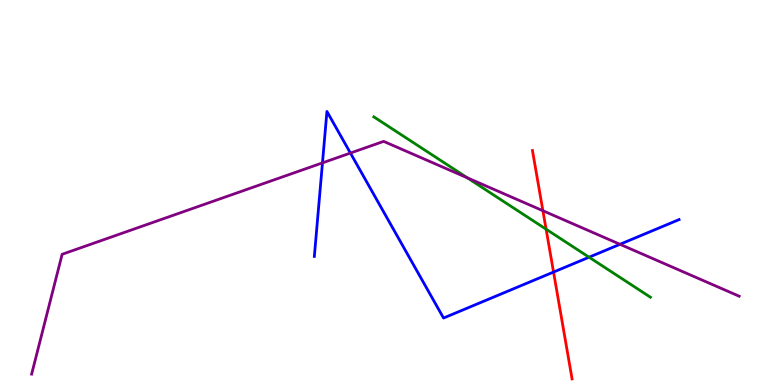[{'lines': ['blue', 'red'], 'intersections': [{'x': 7.14, 'y': 2.93}]}, {'lines': ['green', 'red'], 'intersections': [{'x': 7.05, 'y': 4.05}]}, {'lines': ['purple', 'red'], 'intersections': [{'x': 7.01, 'y': 4.53}]}, {'lines': ['blue', 'green'], 'intersections': [{'x': 7.6, 'y': 3.32}]}, {'lines': ['blue', 'purple'], 'intersections': [{'x': 4.16, 'y': 5.77}, {'x': 4.52, 'y': 6.02}, {'x': 8.0, 'y': 3.65}]}, {'lines': ['green', 'purple'], 'intersections': [{'x': 6.03, 'y': 5.38}]}]